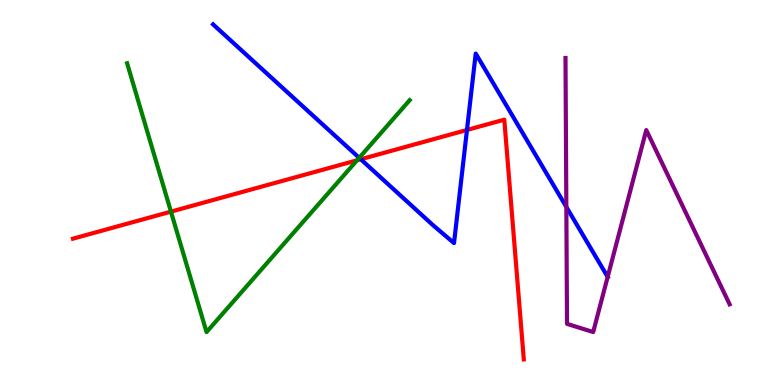[{'lines': ['blue', 'red'], 'intersections': [{'x': 4.66, 'y': 5.86}, {'x': 6.03, 'y': 6.62}]}, {'lines': ['green', 'red'], 'intersections': [{'x': 2.21, 'y': 4.5}, {'x': 4.61, 'y': 5.84}]}, {'lines': ['purple', 'red'], 'intersections': []}, {'lines': ['blue', 'green'], 'intersections': [{'x': 4.63, 'y': 5.9}]}, {'lines': ['blue', 'purple'], 'intersections': [{'x': 7.31, 'y': 4.62}, {'x': 7.84, 'y': 2.81}]}, {'lines': ['green', 'purple'], 'intersections': []}]